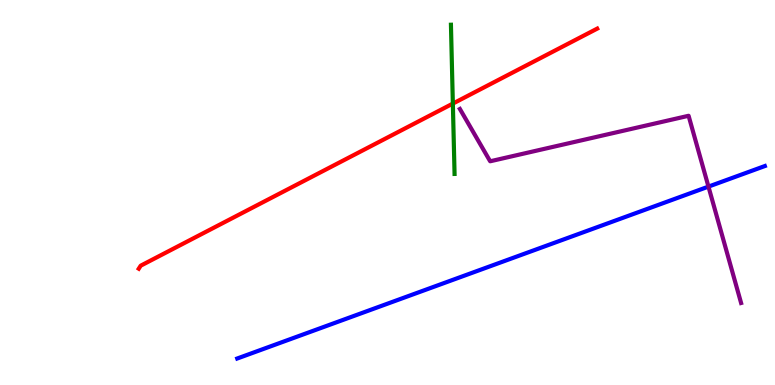[{'lines': ['blue', 'red'], 'intersections': []}, {'lines': ['green', 'red'], 'intersections': [{'x': 5.84, 'y': 7.31}]}, {'lines': ['purple', 'red'], 'intersections': []}, {'lines': ['blue', 'green'], 'intersections': []}, {'lines': ['blue', 'purple'], 'intersections': [{'x': 9.14, 'y': 5.15}]}, {'lines': ['green', 'purple'], 'intersections': []}]